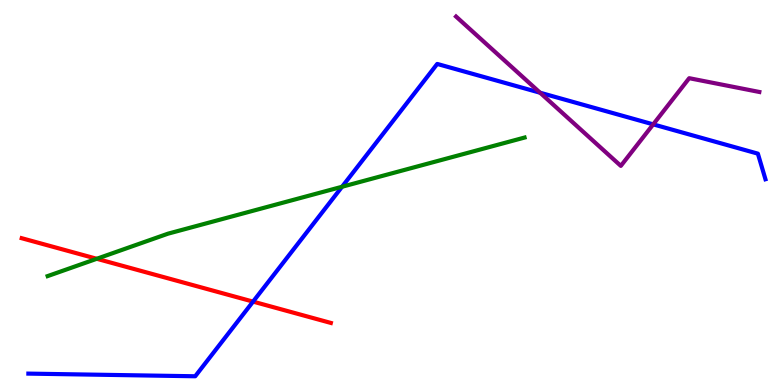[{'lines': ['blue', 'red'], 'intersections': [{'x': 3.27, 'y': 2.17}]}, {'lines': ['green', 'red'], 'intersections': [{'x': 1.25, 'y': 3.28}]}, {'lines': ['purple', 'red'], 'intersections': []}, {'lines': ['blue', 'green'], 'intersections': [{'x': 4.41, 'y': 5.15}]}, {'lines': ['blue', 'purple'], 'intersections': [{'x': 6.97, 'y': 7.59}, {'x': 8.43, 'y': 6.77}]}, {'lines': ['green', 'purple'], 'intersections': []}]